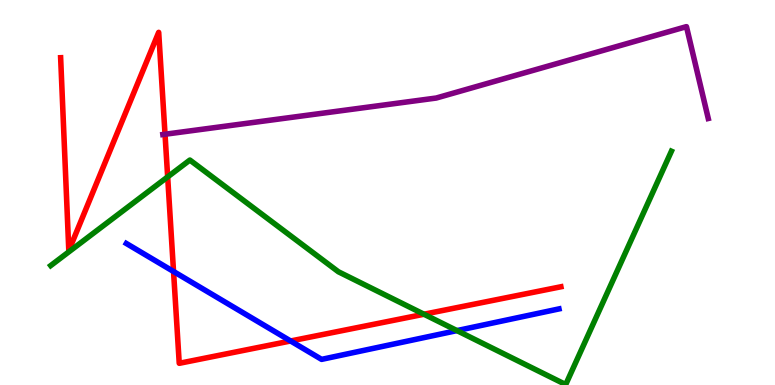[{'lines': ['blue', 'red'], 'intersections': [{'x': 2.24, 'y': 2.95}, {'x': 3.75, 'y': 1.14}]}, {'lines': ['green', 'red'], 'intersections': [{'x': 2.16, 'y': 5.41}, {'x': 5.47, 'y': 1.84}]}, {'lines': ['purple', 'red'], 'intersections': [{'x': 2.13, 'y': 6.51}]}, {'lines': ['blue', 'green'], 'intersections': [{'x': 5.9, 'y': 1.41}]}, {'lines': ['blue', 'purple'], 'intersections': []}, {'lines': ['green', 'purple'], 'intersections': []}]